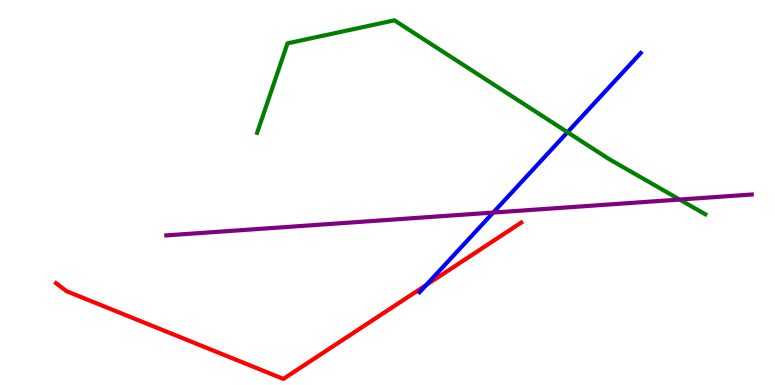[{'lines': ['blue', 'red'], 'intersections': [{'x': 5.5, 'y': 2.6}]}, {'lines': ['green', 'red'], 'intersections': []}, {'lines': ['purple', 'red'], 'intersections': []}, {'lines': ['blue', 'green'], 'intersections': [{'x': 7.32, 'y': 6.57}]}, {'lines': ['blue', 'purple'], 'intersections': [{'x': 6.36, 'y': 4.48}]}, {'lines': ['green', 'purple'], 'intersections': [{'x': 8.77, 'y': 4.82}]}]